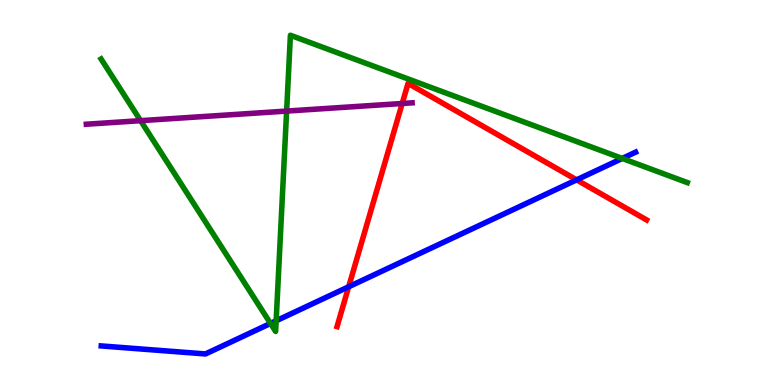[{'lines': ['blue', 'red'], 'intersections': [{'x': 4.5, 'y': 2.55}, {'x': 7.44, 'y': 5.33}]}, {'lines': ['green', 'red'], 'intersections': []}, {'lines': ['purple', 'red'], 'intersections': [{'x': 5.19, 'y': 7.31}]}, {'lines': ['blue', 'green'], 'intersections': [{'x': 3.49, 'y': 1.6}, {'x': 3.56, 'y': 1.67}, {'x': 8.03, 'y': 5.88}]}, {'lines': ['blue', 'purple'], 'intersections': []}, {'lines': ['green', 'purple'], 'intersections': [{'x': 1.81, 'y': 6.87}, {'x': 3.7, 'y': 7.11}]}]